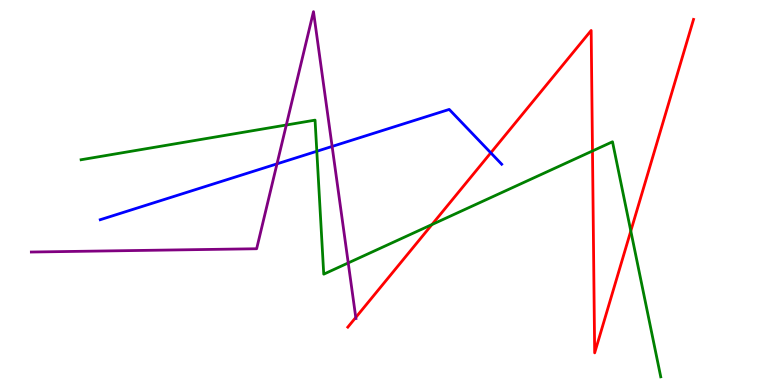[{'lines': ['blue', 'red'], 'intersections': [{'x': 6.33, 'y': 6.03}]}, {'lines': ['green', 'red'], 'intersections': [{'x': 5.57, 'y': 4.17}, {'x': 7.64, 'y': 6.08}, {'x': 8.14, 'y': 4.0}]}, {'lines': ['purple', 'red'], 'intersections': [{'x': 4.59, 'y': 1.75}]}, {'lines': ['blue', 'green'], 'intersections': [{'x': 4.09, 'y': 6.07}]}, {'lines': ['blue', 'purple'], 'intersections': [{'x': 3.57, 'y': 5.74}, {'x': 4.29, 'y': 6.2}]}, {'lines': ['green', 'purple'], 'intersections': [{'x': 3.69, 'y': 6.75}, {'x': 4.49, 'y': 3.17}]}]